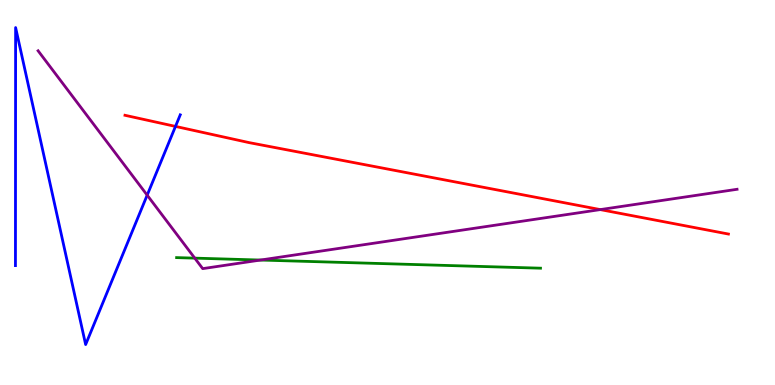[{'lines': ['blue', 'red'], 'intersections': [{'x': 2.26, 'y': 6.72}]}, {'lines': ['green', 'red'], 'intersections': []}, {'lines': ['purple', 'red'], 'intersections': [{'x': 7.75, 'y': 4.56}]}, {'lines': ['blue', 'green'], 'intersections': []}, {'lines': ['blue', 'purple'], 'intersections': [{'x': 1.9, 'y': 4.93}]}, {'lines': ['green', 'purple'], 'intersections': [{'x': 2.51, 'y': 3.3}, {'x': 3.36, 'y': 3.25}]}]